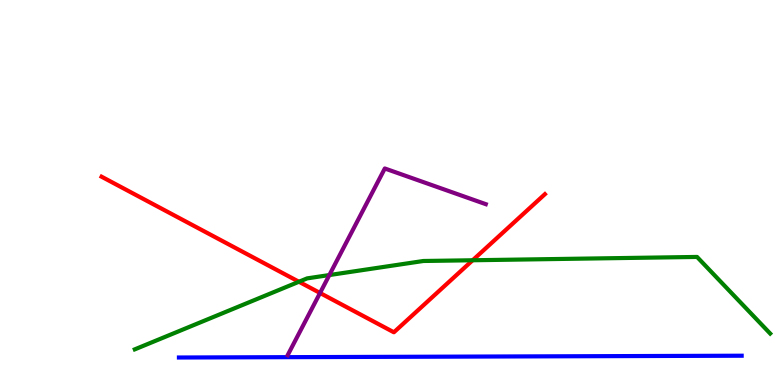[{'lines': ['blue', 'red'], 'intersections': []}, {'lines': ['green', 'red'], 'intersections': [{'x': 3.86, 'y': 2.68}, {'x': 6.1, 'y': 3.24}]}, {'lines': ['purple', 'red'], 'intersections': [{'x': 4.13, 'y': 2.39}]}, {'lines': ['blue', 'green'], 'intersections': []}, {'lines': ['blue', 'purple'], 'intersections': []}, {'lines': ['green', 'purple'], 'intersections': [{'x': 4.25, 'y': 2.86}]}]